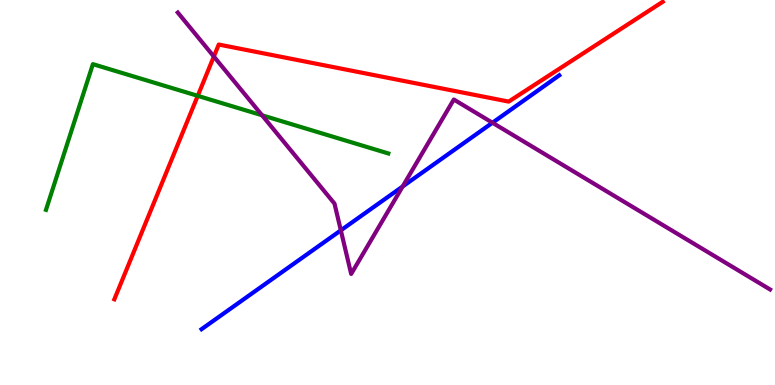[{'lines': ['blue', 'red'], 'intersections': []}, {'lines': ['green', 'red'], 'intersections': [{'x': 2.55, 'y': 7.51}]}, {'lines': ['purple', 'red'], 'intersections': [{'x': 2.76, 'y': 8.53}]}, {'lines': ['blue', 'green'], 'intersections': []}, {'lines': ['blue', 'purple'], 'intersections': [{'x': 4.4, 'y': 4.02}, {'x': 5.2, 'y': 5.16}, {'x': 6.35, 'y': 6.81}]}, {'lines': ['green', 'purple'], 'intersections': [{'x': 3.38, 'y': 7.01}]}]